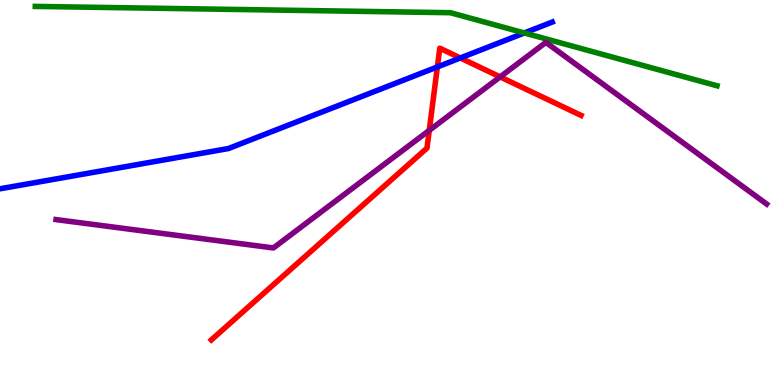[{'lines': ['blue', 'red'], 'intersections': [{'x': 5.64, 'y': 8.26}, {'x': 5.94, 'y': 8.49}]}, {'lines': ['green', 'red'], 'intersections': []}, {'lines': ['purple', 'red'], 'intersections': [{'x': 5.54, 'y': 6.61}, {'x': 6.45, 'y': 8.0}]}, {'lines': ['blue', 'green'], 'intersections': [{'x': 6.77, 'y': 9.14}]}, {'lines': ['blue', 'purple'], 'intersections': []}, {'lines': ['green', 'purple'], 'intersections': []}]